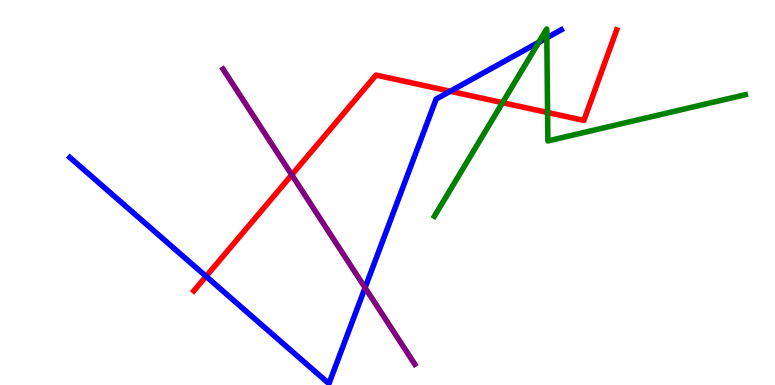[{'lines': ['blue', 'red'], 'intersections': [{'x': 2.66, 'y': 2.82}, {'x': 5.81, 'y': 7.63}]}, {'lines': ['green', 'red'], 'intersections': [{'x': 6.48, 'y': 7.33}, {'x': 7.07, 'y': 7.08}]}, {'lines': ['purple', 'red'], 'intersections': [{'x': 3.76, 'y': 5.46}]}, {'lines': ['blue', 'green'], 'intersections': [{'x': 6.95, 'y': 8.9}, {'x': 7.06, 'y': 9.02}]}, {'lines': ['blue', 'purple'], 'intersections': [{'x': 4.71, 'y': 2.53}]}, {'lines': ['green', 'purple'], 'intersections': []}]